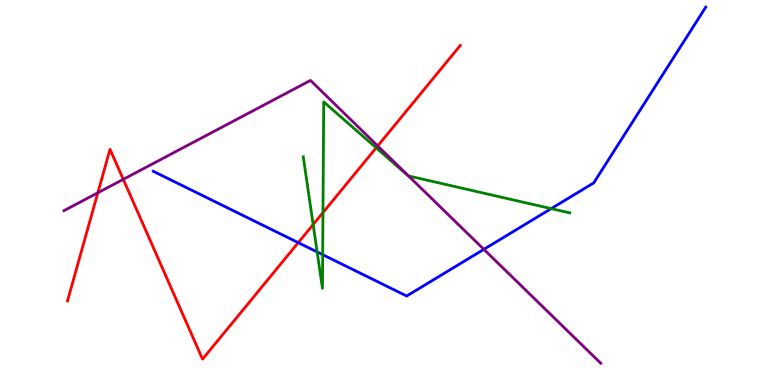[{'lines': ['blue', 'red'], 'intersections': [{'x': 3.85, 'y': 3.7}]}, {'lines': ['green', 'red'], 'intersections': [{'x': 4.04, 'y': 4.17}, {'x': 4.17, 'y': 4.48}, {'x': 4.85, 'y': 6.16}]}, {'lines': ['purple', 'red'], 'intersections': [{'x': 1.26, 'y': 4.99}, {'x': 1.59, 'y': 5.34}, {'x': 4.87, 'y': 6.21}]}, {'lines': ['blue', 'green'], 'intersections': [{'x': 4.09, 'y': 3.46}, {'x': 4.16, 'y': 3.39}, {'x': 7.11, 'y': 4.58}]}, {'lines': ['blue', 'purple'], 'intersections': [{'x': 6.24, 'y': 3.52}]}, {'lines': ['green', 'purple'], 'intersections': [{'x': 5.27, 'y': 5.43}]}]